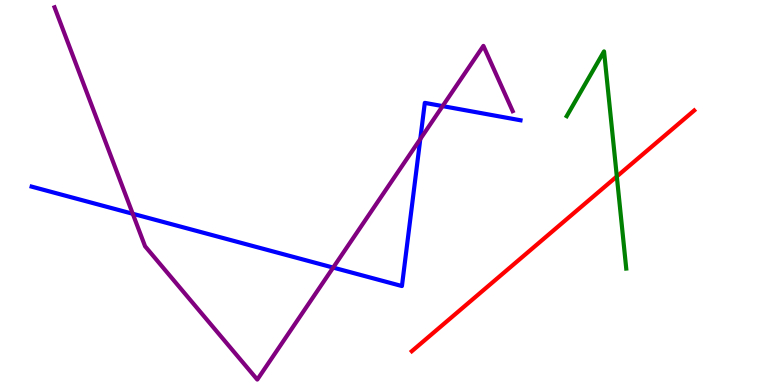[{'lines': ['blue', 'red'], 'intersections': []}, {'lines': ['green', 'red'], 'intersections': [{'x': 7.96, 'y': 5.42}]}, {'lines': ['purple', 'red'], 'intersections': []}, {'lines': ['blue', 'green'], 'intersections': []}, {'lines': ['blue', 'purple'], 'intersections': [{'x': 1.71, 'y': 4.45}, {'x': 4.3, 'y': 3.05}, {'x': 5.42, 'y': 6.39}, {'x': 5.71, 'y': 7.24}]}, {'lines': ['green', 'purple'], 'intersections': []}]